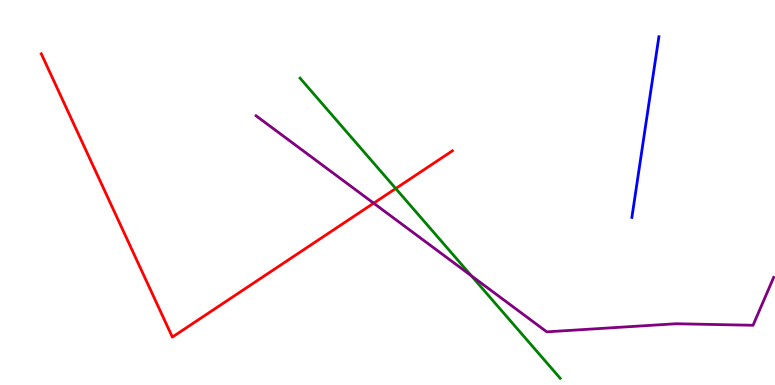[{'lines': ['blue', 'red'], 'intersections': []}, {'lines': ['green', 'red'], 'intersections': [{'x': 5.11, 'y': 5.1}]}, {'lines': ['purple', 'red'], 'intersections': [{'x': 4.82, 'y': 4.72}]}, {'lines': ['blue', 'green'], 'intersections': []}, {'lines': ['blue', 'purple'], 'intersections': []}, {'lines': ['green', 'purple'], 'intersections': [{'x': 6.08, 'y': 2.84}]}]